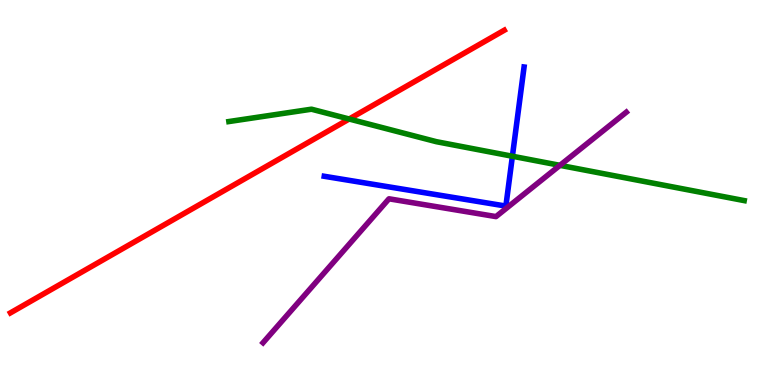[{'lines': ['blue', 'red'], 'intersections': []}, {'lines': ['green', 'red'], 'intersections': [{'x': 4.51, 'y': 6.91}]}, {'lines': ['purple', 'red'], 'intersections': []}, {'lines': ['blue', 'green'], 'intersections': [{'x': 6.61, 'y': 5.94}]}, {'lines': ['blue', 'purple'], 'intersections': []}, {'lines': ['green', 'purple'], 'intersections': [{'x': 7.23, 'y': 5.71}]}]